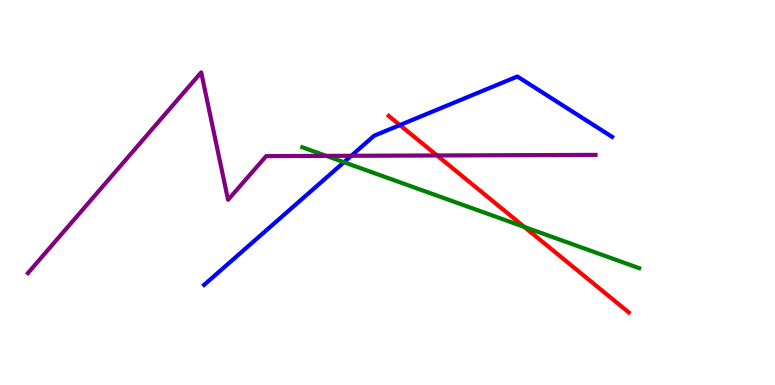[{'lines': ['blue', 'red'], 'intersections': [{'x': 5.16, 'y': 6.75}]}, {'lines': ['green', 'red'], 'intersections': [{'x': 6.77, 'y': 4.1}]}, {'lines': ['purple', 'red'], 'intersections': [{'x': 5.64, 'y': 5.96}]}, {'lines': ['blue', 'green'], 'intersections': [{'x': 4.44, 'y': 5.79}]}, {'lines': ['blue', 'purple'], 'intersections': [{'x': 4.53, 'y': 5.95}]}, {'lines': ['green', 'purple'], 'intersections': [{'x': 4.21, 'y': 5.95}]}]